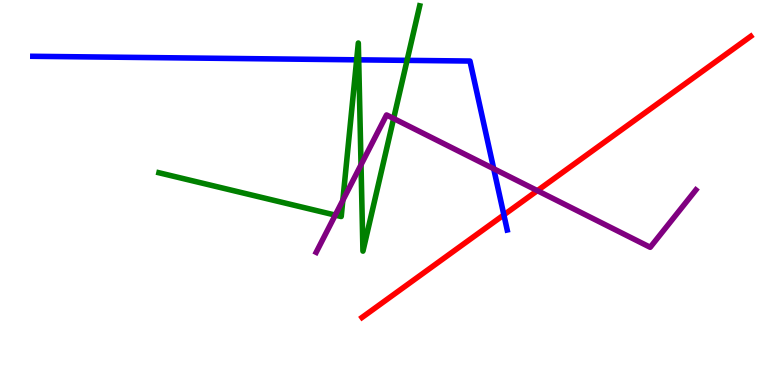[{'lines': ['blue', 'red'], 'intersections': [{'x': 6.5, 'y': 4.42}]}, {'lines': ['green', 'red'], 'intersections': []}, {'lines': ['purple', 'red'], 'intersections': [{'x': 6.93, 'y': 5.05}]}, {'lines': ['blue', 'green'], 'intersections': [{'x': 4.6, 'y': 8.45}, {'x': 4.63, 'y': 8.45}, {'x': 5.25, 'y': 8.43}]}, {'lines': ['blue', 'purple'], 'intersections': [{'x': 6.37, 'y': 5.62}]}, {'lines': ['green', 'purple'], 'intersections': [{'x': 4.33, 'y': 4.41}, {'x': 4.42, 'y': 4.8}, {'x': 4.66, 'y': 5.72}, {'x': 5.08, 'y': 6.92}]}]